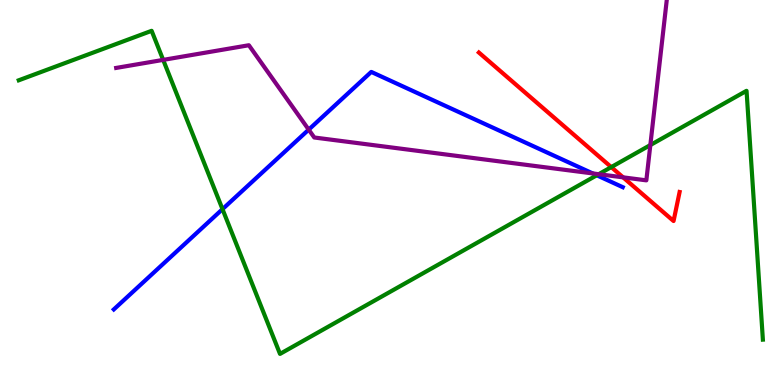[{'lines': ['blue', 'red'], 'intersections': []}, {'lines': ['green', 'red'], 'intersections': [{'x': 7.89, 'y': 5.66}]}, {'lines': ['purple', 'red'], 'intersections': [{'x': 8.04, 'y': 5.39}]}, {'lines': ['blue', 'green'], 'intersections': [{'x': 2.87, 'y': 4.57}, {'x': 7.7, 'y': 5.45}]}, {'lines': ['blue', 'purple'], 'intersections': [{'x': 3.98, 'y': 6.63}, {'x': 7.65, 'y': 5.5}]}, {'lines': ['green', 'purple'], 'intersections': [{'x': 2.11, 'y': 8.44}, {'x': 7.72, 'y': 5.48}, {'x': 8.39, 'y': 6.23}]}]